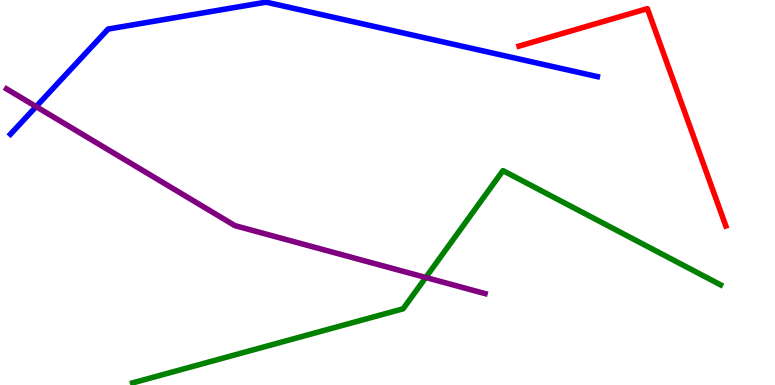[{'lines': ['blue', 'red'], 'intersections': []}, {'lines': ['green', 'red'], 'intersections': []}, {'lines': ['purple', 'red'], 'intersections': []}, {'lines': ['blue', 'green'], 'intersections': []}, {'lines': ['blue', 'purple'], 'intersections': [{'x': 0.466, 'y': 7.23}]}, {'lines': ['green', 'purple'], 'intersections': [{'x': 5.49, 'y': 2.79}]}]